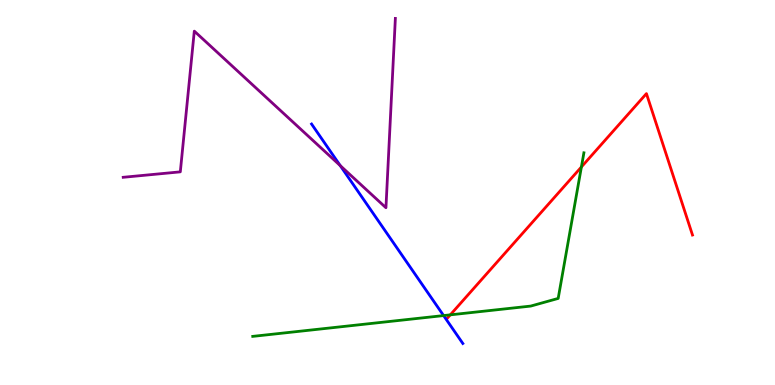[{'lines': ['blue', 'red'], 'intersections': []}, {'lines': ['green', 'red'], 'intersections': [{'x': 5.81, 'y': 1.82}, {'x': 7.5, 'y': 5.66}]}, {'lines': ['purple', 'red'], 'intersections': []}, {'lines': ['blue', 'green'], 'intersections': [{'x': 5.72, 'y': 1.8}]}, {'lines': ['blue', 'purple'], 'intersections': [{'x': 4.39, 'y': 5.7}]}, {'lines': ['green', 'purple'], 'intersections': []}]